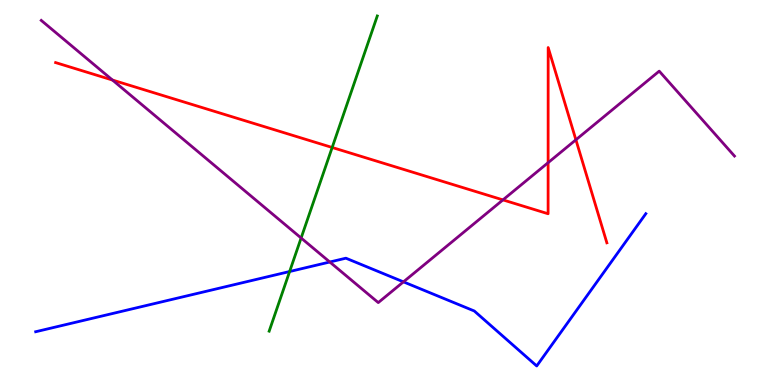[{'lines': ['blue', 'red'], 'intersections': []}, {'lines': ['green', 'red'], 'intersections': [{'x': 4.29, 'y': 6.17}]}, {'lines': ['purple', 'red'], 'intersections': [{'x': 1.45, 'y': 7.92}, {'x': 6.49, 'y': 4.81}, {'x': 7.07, 'y': 5.77}, {'x': 7.43, 'y': 6.37}]}, {'lines': ['blue', 'green'], 'intersections': [{'x': 3.74, 'y': 2.95}]}, {'lines': ['blue', 'purple'], 'intersections': [{'x': 4.26, 'y': 3.19}, {'x': 5.21, 'y': 2.68}]}, {'lines': ['green', 'purple'], 'intersections': [{'x': 3.89, 'y': 3.82}]}]